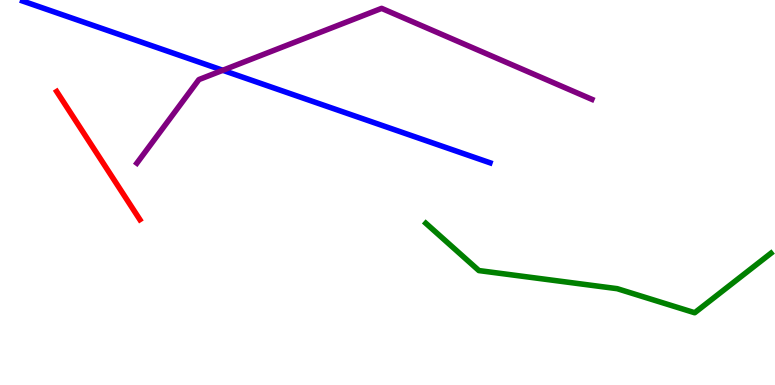[{'lines': ['blue', 'red'], 'intersections': []}, {'lines': ['green', 'red'], 'intersections': []}, {'lines': ['purple', 'red'], 'intersections': []}, {'lines': ['blue', 'green'], 'intersections': []}, {'lines': ['blue', 'purple'], 'intersections': [{'x': 2.87, 'y': 8.17}]}, {'lines': ['green', 'purple'], 'intersections': []}]